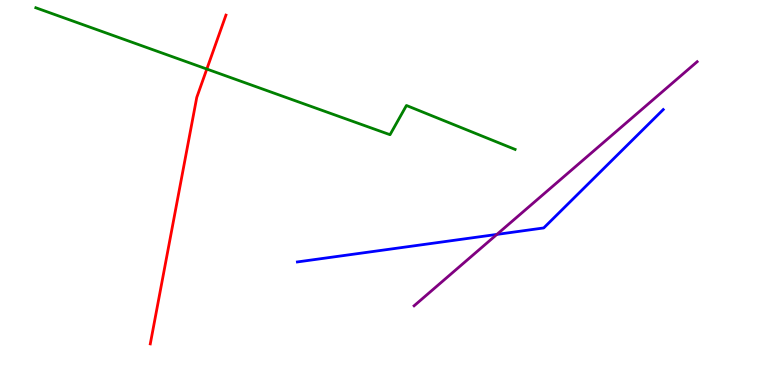[{'lines': ['blue', 'red'], 'intersections': []}, {'lines': ['green', 'red'], 'intersections': [{'x': 2.67, 'y': 8.21}]}, {'lines': ['purple', 'red'], 'intersections': []}, {'lines': ['blue', 'green'], 'intersections': []}, {'lines': ['blue', 'purple'], 'intersections': [{'x': 6.41, 'y': 3.91}]}, {'lines': ['green', 'purple'], 'intersections': []}]